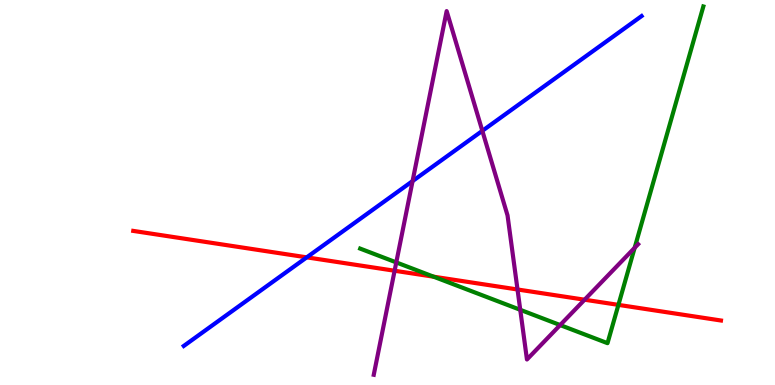[{'lines': ['blue', 'red'], 'intersections': [{'x': 3.96, 'y': 3.32}]}, {'lines': ['green', 'red'], 'intersections': [{'x': 5.6, 'y': 2.81}, {'x': 7.98, 'y': 2.08}]}, {'lines': ['purple', 'red'], 'intersections': [{'x': 5.09, 'y': 2.97}, {'x': 6.68, 'y': 2.48}, {'x': 7.54, 'y': 2.22}]}, {'lines': ['blue', 'green'], 'intersections': []}, {'lines': ['blue', 'purple'], 'intersections': [{'x': 5.32, 'y': 5.3}, {'x': 6.22, 'y': 6.6}]}, {'lines': ['green', 'purple'], 'intersections': [{'x': 5.11, 'y': 3.18}, {'x': 6.71, 'y': 1.95}, {'x': 7.23, 'y': 1.56}, {'x': 8.19, 'y': 3.56}]}]